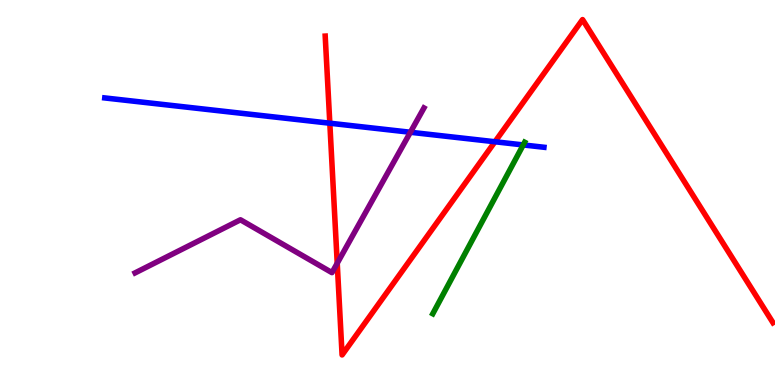[{'lines': ['blue', 'red'], 'intersections': [{'x': 4.26, 'y': 6.8}, {'x': 6.39, 'y': 6.32}]}, {'lines': ['green', 'red'], 'intersections': []}, {'lines': ['purple', 'red'], 'intersections': [{'x': 4.35, 'y': 3.16}]}, {'lines': ['blue', 'green'], 'intersections': [{'x': 6.75, 'y': 6.24}]}, {'lines': ['blue', 'purple'], 'intersections': [{'x': 5.3, 'y': 6.56}]}, {'lines': ['green', 'purple'], 'intersections': []}]